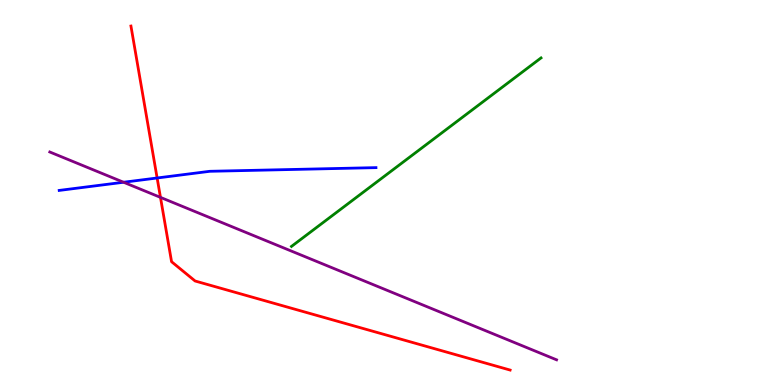[{'lines': ['blue', 'red'], 'intersections': [{'x': 2.03, 'y': 5.38}]}, {'lines': ['green', 'red'], 'intersections': []}, {'lines': ['purple', 'red'], 'intersections': [{'x': 2.07, 'y': 4.87}]}, {'lines': ['blue', 'green'], 'intersections': []}, {'lines': ['blue', 'purple'], 'intersections': [{'x': 1.59, 'y': 5.27}]}, {'lines': ['green', 'purple'], 'intersections': []}]